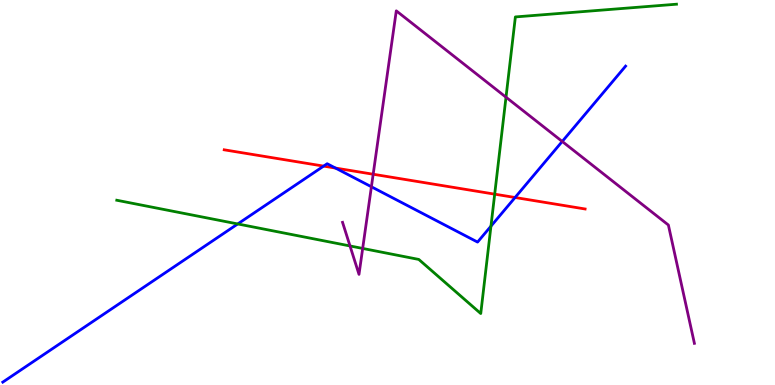[{'lines': ['blue', 'red'], 'intersections': [{'x': 4.18, 'y': 5.69}, {'x': 4.33, 'y': 5.63}, {'x': 6.65, 'y': 4.87}]}, {'lines': ['green', 'red'], 'intersections': [{'x': 6.38, 'y': 4.96}]}, {'lines': ['purple', 'red'], 'intersections': [{'x': 4.82, 'y': 5.47}]}, {'lines': ['blue', 'green'], 'intersections': [{'x': 3.07, 'y': 4.18}, {'x': 6.33, 'y': 4.13}]}, {'lines': ['blue', 'purple'], 'intersections': [{'x': 4.79, 'y': 5.15}, {'x': 7.25, 'y': 6.33}]}, {'lines': ['green', 'purple'], 'intersections': [{'x': 4.52, 'y': 3.61}, {'x': 4.68, 'y': 3.55}, {'x': 6.53, 'y': 7.48}]}]